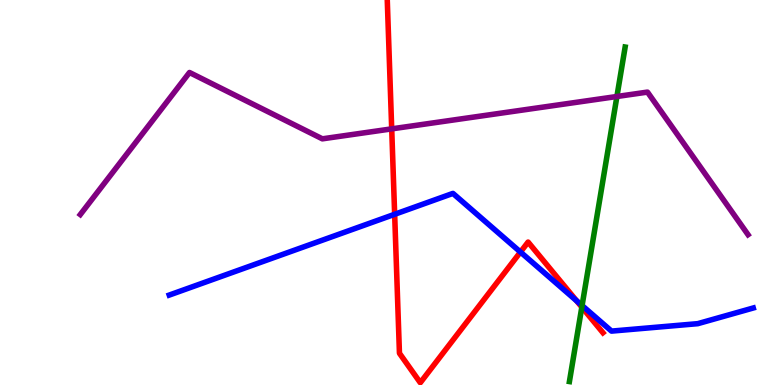[{'lines': ['blue', 'red'], 'intersections': [{'x': 5.09, 'y': 4.43}, {'x': 6.72, 'y': 3.45}, {'x': 7.44, 'y': 2.19}]}, {'lines': ['green', 'red'], 'intersections': [{'x': 7.51, 'y': 2.02}]}, {'lines': ['purple', 'red'], 'intersections': [{'x': 5.05, 'y': 6.65}]}, {'lines': ['blue', 'green'], 'intersections': [{'x': 7.51, 'y': 2.06}]}, {'lines': ['blue', 'purple'], 'intersections': []}, {'lines': ['green', 'purple'], 'intersections': [{'x': 7.96, 'y': 7.49}]}]